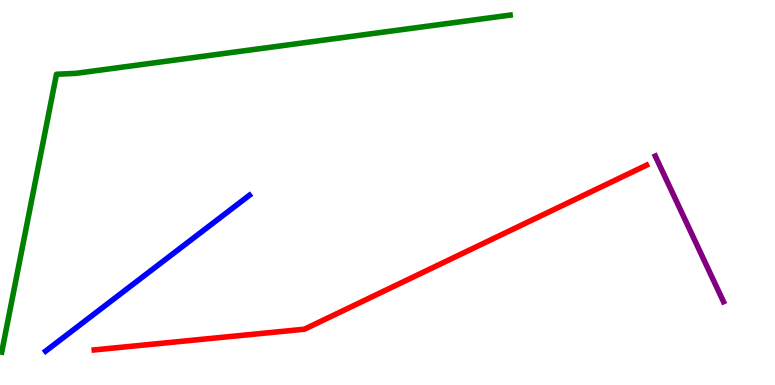[{'lines': ['blue', 'red'], 'intersections': []}, {'lines': ['green', 'red'], 'intersections': []}, {'lines': ['purple', 'red'], 'intersections': []}, {'lines': ['blue', 'green'], 'intersections': []}, {'lines': ['blue', 'purple'], 'intersections': []}, {'lines': ['green', 'purple'], 'intersections': []}]